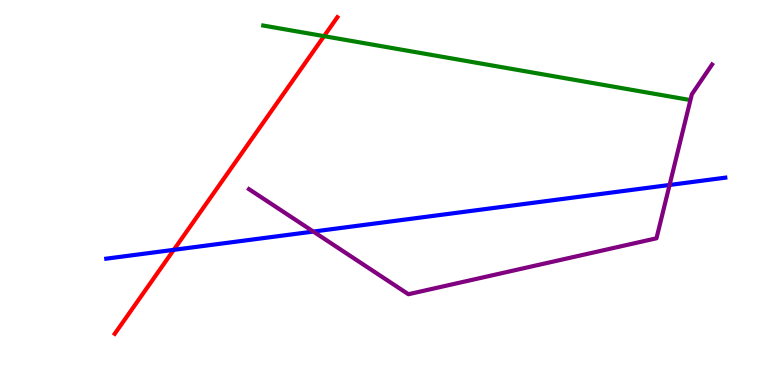[{'lines': ['blue', 'red'], 'intersections': [{'x': 2.24, 'y': 3.51}]}, {'lines': ['green', 'red'], 'intersections': [{'x': 4.18, 'y': 9.06}]}, {'lines': ['purple', 'red'], 'intersections': []}, {'lines': ['blue', 'green'], 'intersections': []}, {'lines': ['blue', 'purple'], 'intersections': [{'x': 4.04, 'y': 3.99}, {'x': 8.64, 'y': 5.2}]}, {'lines': ['green', 'purple'], 'intersections': []}]